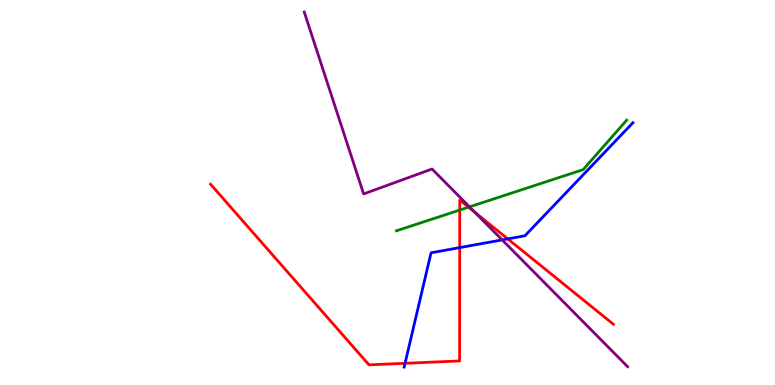[{'lines': ['blue', 'red'], 'intersections': [{'x': 5.23, 'y': 0.564}, {'x': 5.93, 'y': 3.57}, {'x': 6.55, 'y': 3.8}]}, {'lines': ['green', 'red'], 'intersections': [{'x': 5.93, 'y': 4.54}, {'x': 6.05, 'y': 4.62}]}, {'lines': ['purple', 'red'], 'intersections': [{'x': 6.13, 'y': 4.48}]}, {'lines': ['blue', 'green'], 'intersections': []}, {'lines': ['blue', 'purple'], 'intersections': [{'x': 6.48, 'y': 3.77}]}, {'lines': ['green', 'purple'], 'intersections': [{'x': 6.06, 'y': 4.63}]}]